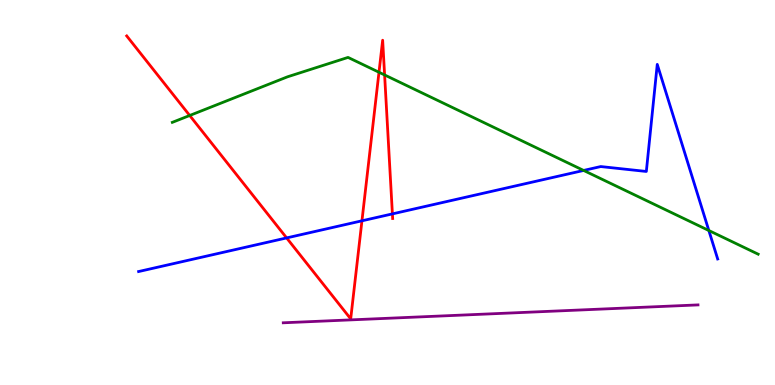[{'lines': ['blue', 'red'], 'intersections': [{'x': 3.7, 'y': 3.82}, {'x': 4.67, 'y': 4.26}, {'x': 5.06, 'y': 4.44}]}, {'lines': ['green', 'red'], 'intersections': [{'x': 2.45, 'y': 7.0}, {'x': 4.89, 'y': 8.12}, {'x': 4.96, 'y': 8.05}]}, {'lines': ['purple', 'red'], 'intersections': []}, {'lines': ['blue', 'green'], 'intersections': [{'x': 7.53, 'y': 5.57}, {'x': 9.15, 'y': 4.01}]}, {'lines': ['blue', 'purple'], 'intersections': []}, {'lines': ['green', 'purple'], 'intersections': []}]